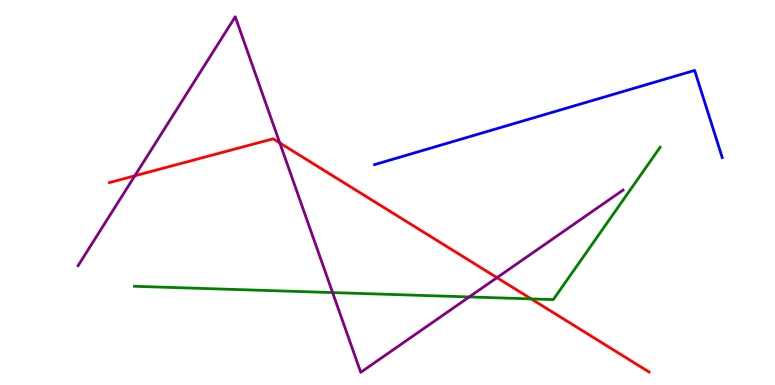[{'lines': ['blue', 'red'], 'intersections': []}, {'lines': ['green', 'red'], 'intersections': [{'x': 6.85, 'y': 2.24}]}, {'lines': ['purple', 'red'], 'intersections': [{'x': 1.74, 'y': 5.43}, {'x': 3.61, 'y': 6.29}, {'x': 6.41, 'y': 2.79}]}, {'lines': ['blue', 'green'], 'intersections': []}, {'lines': ['blue', 'purple'], 'intersections': []}, {'lines': ['green', 'purple'], 'intersections': [{'x': 4.29, 'y': 2.4}, {'x': 6.05, 'y': 2.29}]}]